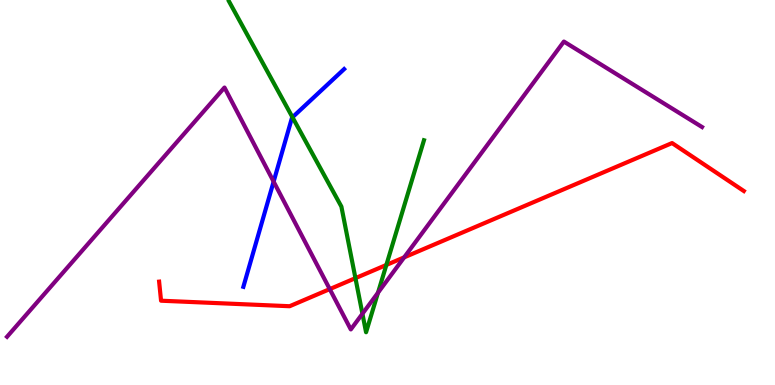[{'lines': ['blue', 'red'], 'intersections': []}, {'lines': ['green', 'red'], 'intersections': [{'x': 4.59, 'y': 2.78}, {'x': 4.99, 'y': 3.12}]}, {'lines': ['purple', 'red'], 'intersections': [{'x': 4.25, 'y': 2.49}, {'x': 5.22, 'y': 3.32}]}, {'lines': ['blue', 'green'], 'intersections': [{'x': 3.77, 'y': 6.95}]}, {'lines': ['blue', 'purple'], 'intersections': [{'x': 3.53, 'y': 5.28}]}, {'lines': ['green', 'purple'], 'intersections': [{'x': 4.68, 'y': 1.85}, {'x': 4.88, 'y': 2.4}]}]